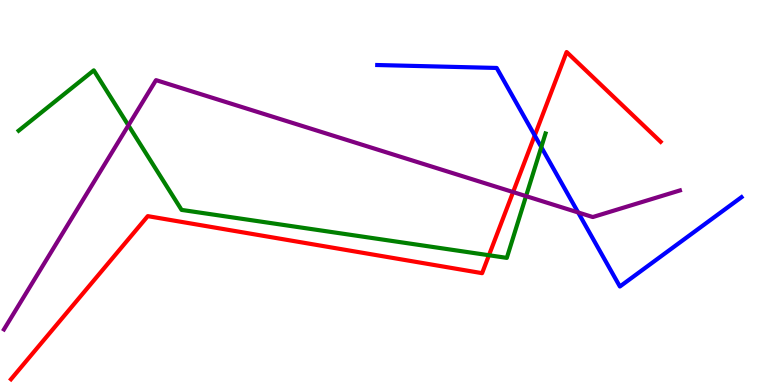[{'lines': ['blue', 'red'], 'intersections': [{'x': 6.9, 'y': 6.48}]}, {'lines': ['green', 'red'], 'intersections': [{'x': 6.31, 'y': 3.37}]}, {'lines': ['purple', 'red'], 'intersections': [{'x': 6.62, 'y': 5.01}]}, {'lines': ['blue', 'green'], 'intersections': [{'x': 6.98, 'y': 6.18}]}, {'lines': ['blue', 'purple'], 'intersections': [{'x': 7.46, 'y': 4.48}]}, {'lines': ['green', 'purple'], 'intersections': [{'x': 1.66, 'y': 6.74}, {'x': 6.79, 'y': 4.91}]}]